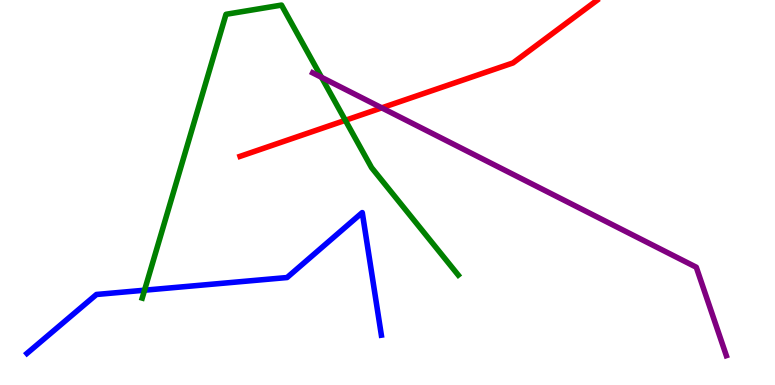[{'lines': ['blue', 'red'], 'intersections': []}, {'lines': ['green', 'red'], 'intersections': [{'x': 4.46, 'y': 6.87}]}, {'lines': ['purple', 'red'], 'intersections': [{'x': 4.93, 'y': 7.2}]}, {'lines': ['blue', 'green'], 'intersections': [{'x': 1.87, 'y': 2.46}]}, {'lines': ['blue', 'purple'], 'intersections': []}, {'lines': ['green', 'purple'], 'intersections': [{'x': 4.15, 'y': 7.99}]}]